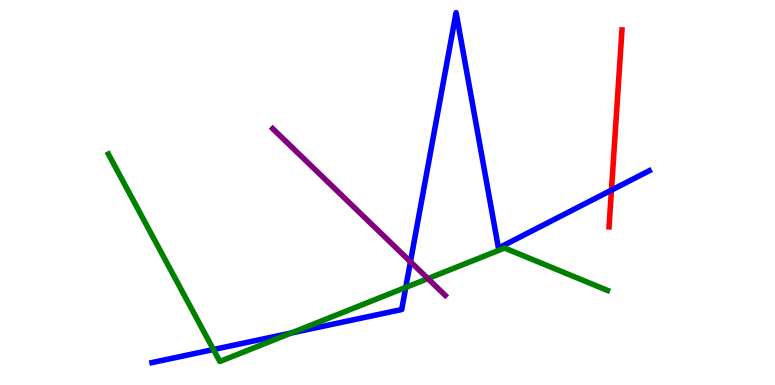[{'lines': ['blue', 'red'], 'intersections': [{'x': 7.89, 'y': 5.06}]}, {'lines': ['green', 'red'], 'intersections': []}, {'lines': ['purple', 'red'], 'intersections': []}, {'lines': ['blue', 'green'], 'intersections': [{'x': 2.75, 'y': 0.921}, {'x': 3.76, 'y': 1.35}, {'x': 5.24, 'y': 2.54}]}, {'lines': ['blue', 'purple'], 'intersections': [{'x': 5.3, 'y': 3.2}]}, {'lines': ['green', 'purple'], 'intersections': [{'x': 5.52, 'y': 2.76}]}]